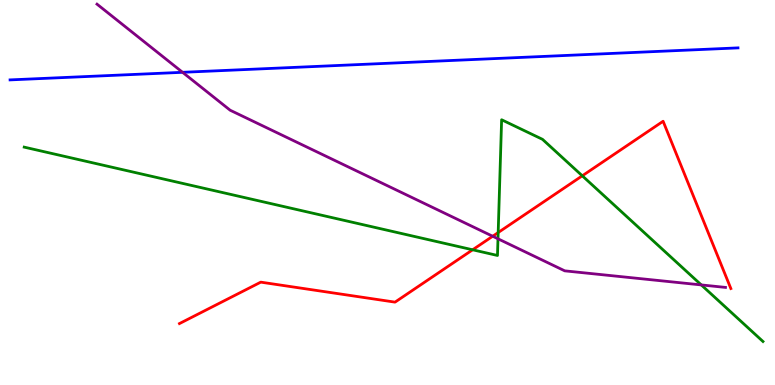[{'lines': ['blue', 'red'], 'intersections': []}, {'lines': ['green', 'red'], 'intersections': [{'x': 6.1, 'y': 3.51}, {'x': 6.43, 'y': 3.96}, {'x': 7.51, 'y': 5.43}]}, {'lines': ['purple', 'red'], 'intersections': [{'x': 6.36, 'y': 3.86}]}, {'lines': ['blue', 'green'], 'intersections': []}, {'lines': ['blue', 'purple'], 'intersections': [{'x': 2.36, 'y': 8.12}]}, {'lines': ['green', 'purple'], 'intersections': [{'x': 6.43, 'y': 3.8}, {'x': 9.05, 'y': 2.6}]}]